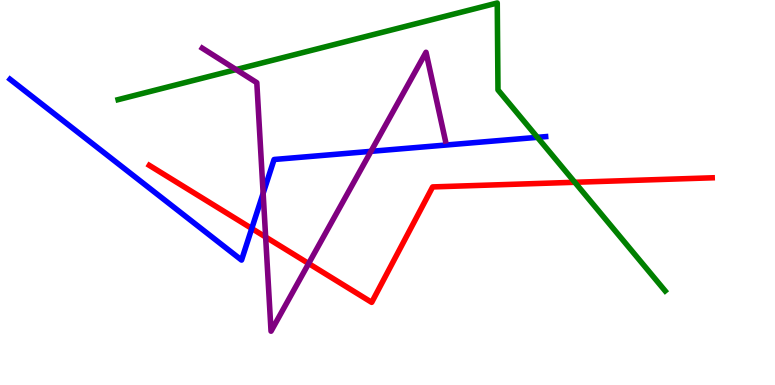[{'lines': ['blue', 'red'], 'intersections': [{'x': 3.25, 'y': 4.07}]}, {'lines': ['green', 'red'], 'intersections': [{'x': 7.42, 'y': 5.27}]}, {'lines': ['purple', 'red'], 'intersections': [{'x': 3.43, 'y': 3.84}, {'x': 3.98, 'y': 3.16}]}, {'lines': ['blue', 'green'], 'intersections': [{'x': 6.93, 'y': 6.43}]}, {'lines': ['blue', 'purple'], 'intersections': [{'x': 3.4, 'y': 4.98}, {'x': 4.79, 'y': 6.07}]}, {'lines': ['green', 'purple'], 'intersections': [{'x': 3.05, 'y': 8.19}]}]